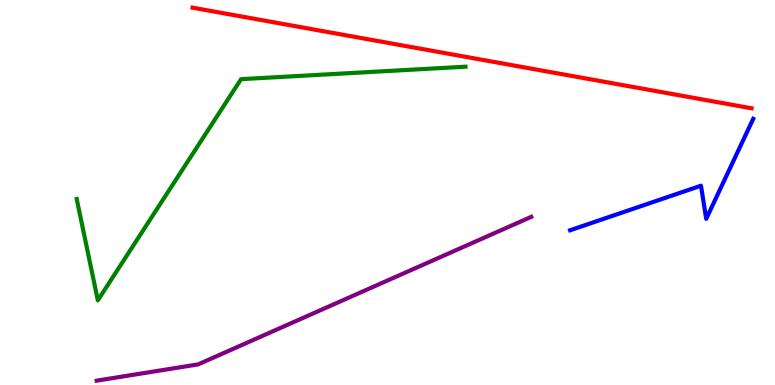[{'lines': ['blue', 'red'], 'intersections': []}, {'lines': ['green', 'red'], 'intersections': []}, {'lines': ['purple', 'red'], 'intersections': []}, {'lines': ['blue', 'green'], 'intersections': []}, {'lines': ['blue', 'purple'], 'intersections': []}, {'lines': ['green', 'purple'], 'intersections': []}]